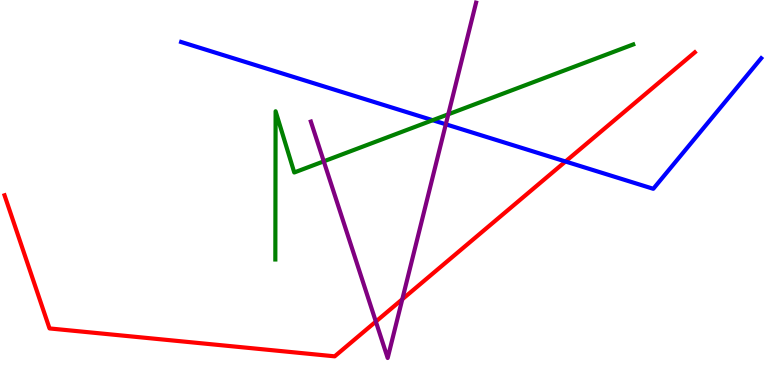[{'lines': ['blue', 'red'], 'intersections': [{'x': 7.3, 'y': 5.81}]}, {'lines': ['green', 'red'], 'intersections': []}, {'lines': ['purple', 'red'], 'intersections': [{'x': 4.85, 'y': 1.65}, {'x': 5.19, 'y': 2.23}]}, {'lines': ['blue', 'green'], 'intersections': [{'x': 5.58, 'y': 6.88}]}, {'lines': ['blue', 'purple'], 'intersections': [{'x': 5.75, 'y': 6.77}]}, {'lines': ['green', 'purple'], 'intersections': [{'x': 4.18, 'y': 5.81}, {'x': 5.78, 'y': 7.03}]}]